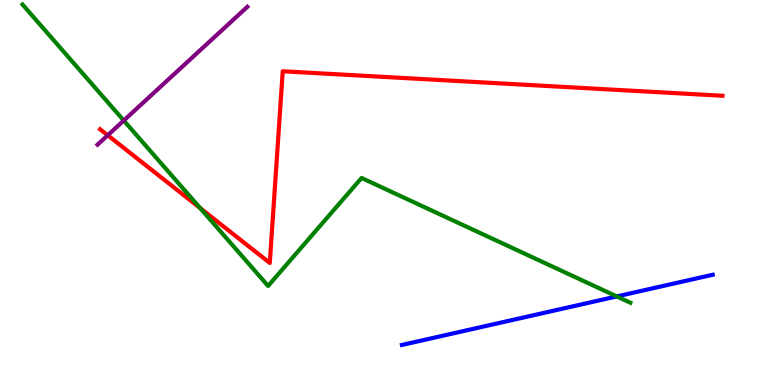[{'lines': ['blue', 'red'], 'intersections': []}, {'lines': ['green', 'red'], 'intersections': [{'x': 2.58, 'y': 4.6}]}, {'lines': ['purple', 'red'], 'intersections': [{'x': 1.39, 'y': 6.49}]}, {'lines': ['blue', 'green'], 'intersections': [{'x': 7.96, 'y': 2.3}]}, {'lines': ['blue', 'purple'], 'intersections': []}, {'lines': ['green', 'purple'], 'intersections': [{'x': 1.6, 'y': 6.87}]}]